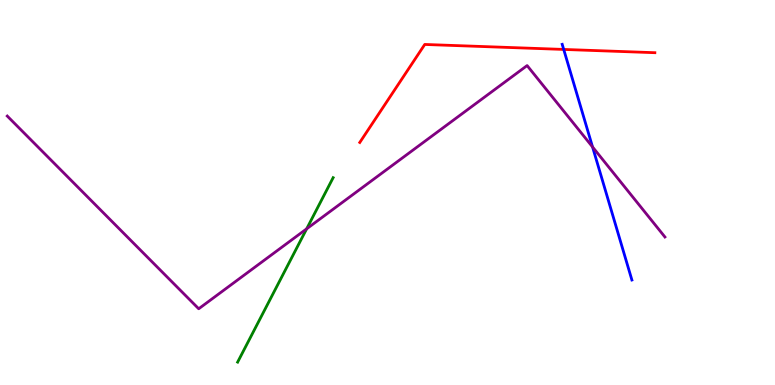[{'lines': ['blue', 'red'], 'intersections': [{'x': 7.27, 'y': 8.72}]}, {'lines': ['green', 'red'], 'intersections': []}, {'lines': ['purple', 'red'], 'intersections': []}, {'lines': ['blue', 'green'], 'intersections': []}, {'lines': ['blue', 'purple'], 'intersections': [{'x': 7.65, 'y': 6.18}]}, {'lines': ['green', 'purple'], 'intersections': [{'x': 3.96, 'y': 4.06}]}]